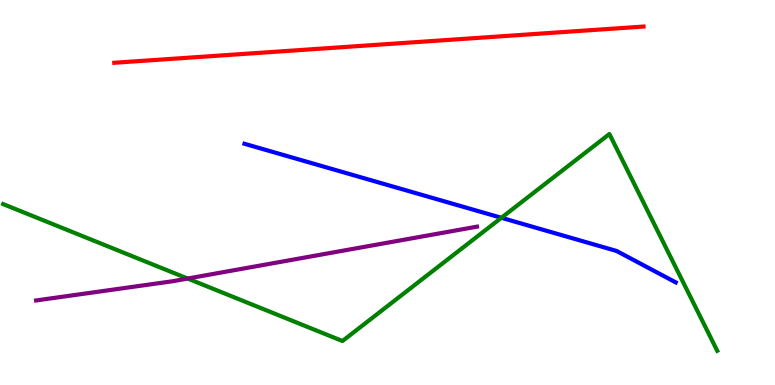[{'lines': ['blue', 'red'], 'intersections': []}, {'lines': ['green', 'red'], 'intersections': []}, {'lines': ['purple', 'red'], 'intersections': []}, {'lines': ['blue', 'green'], 'intersections': [{'x': 6.47, 'y': 4.34}]}, {'lines': ['blue', 'purple'], 'intersections': []}, {'lines': ['green', 'purple'], 'intersections': [{'x': 2.42, 'y': 2.77}]}]